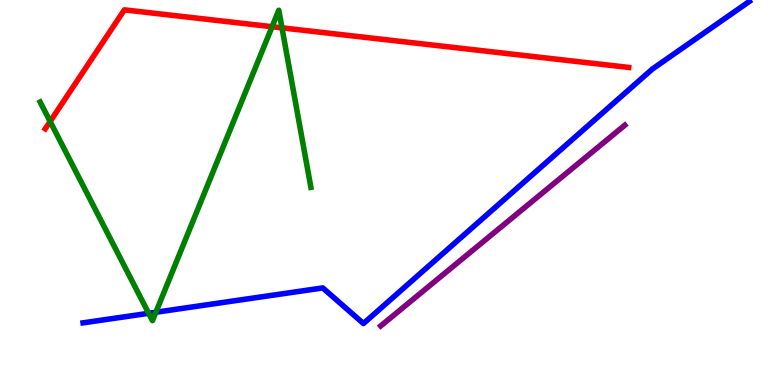[{'lines': ['blue', 'red'], 'intersections': []}, {'lines': ['green', 'red'], 'intersections': [{'x': 0.647, 'y': 6.84}, {'x': 3.51, 'y': 9.31}, {'x': 3.64, 'y': 9.28}]}, {'lines': ['purple', 'red'], 'intersections': []}, {'lines': ['blue', 'green'], 'intersections': [{'x': 1.92, 'y': 1.86}, {'x': 2.01, 'y': 1.89}]}, {'lines': ['blue', 'purple'], 'intersections': []}, {'lines': ['green', 'purple'], 'intersections': []}]